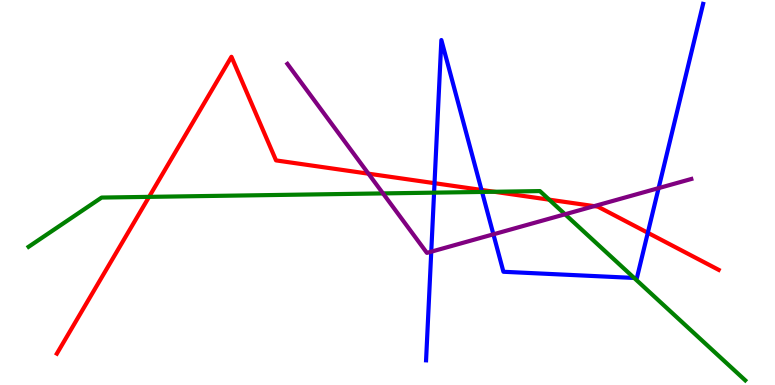[{'lines': ['blue', 'red'], 'intersections': [{'x': 5.61, 'y': 5.24}, {'x': 6.21, 'y': 5.07}, {'x': 8.36, 'y': 3.95}]}, {'lines': ['green', 'red'], 'intersections': [{'x': 1.92, 'y': 4.89}, {'x': 6.38, 'y': 5.02}, {'x': 7.09, 'y': 4.81}]}, {'lines': ['purple', 'red'], 'intersections': [{'x': 4.75, 'y': 5.49}, {'x': 7.67, 'y': 4.65}]}, {'lines': ['blue', 'green'], 'intersections': [{'x': 5.6, 'y': 5.0}, {'x': 6.22, 'y': 5.01}, {'x': 8.18, 'y': 2.78}]}, {'lines': ['blue', 'purple'], 'intersections': [{'x': 5.56, 'y': 3.46}, {'x': 6.37, 'y': 3.91}, {'x': 8.5, 'y': 5.11}]}, {'lines': ['green', 'purple'], 'intersections': [{'x': 4.94, 'y': 4.98}, {'x': 7.29, 'y': 4.43}]}]